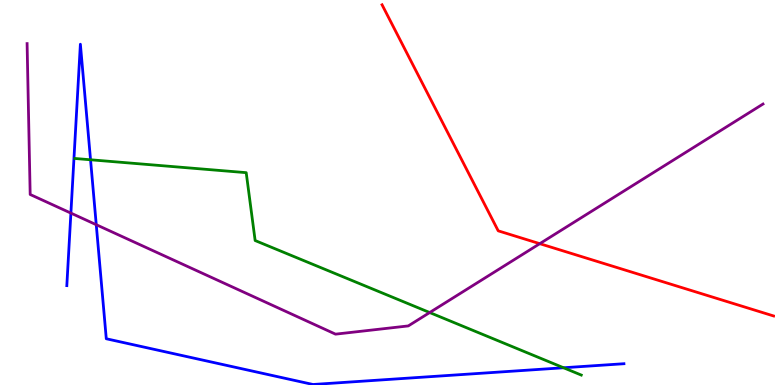[{'lines': ['blue', 'red'], 'intersections': []}, {'lines': ['green', 'red'], 'intersections': []}, {'lines': ['purple', 'red'], 'intersections': [{'x': 6.96, 'y': 3.67}]}, {'lines': ['blue', 'green'], 'intersections': [{'x': 1.17, 'y': 5.85}, {'x': 7.27, 'y': 0.448}]}, {'lines': ['blue', 'purple'], 'intersections': [{'x': 0.915, 'y': 4.46}, {'x': 1.24, 'y': 4.16}]}, {'lines': ['green', 'purple'], 'intersections': [{'x': 5.54, 'y': 1.88}]}]